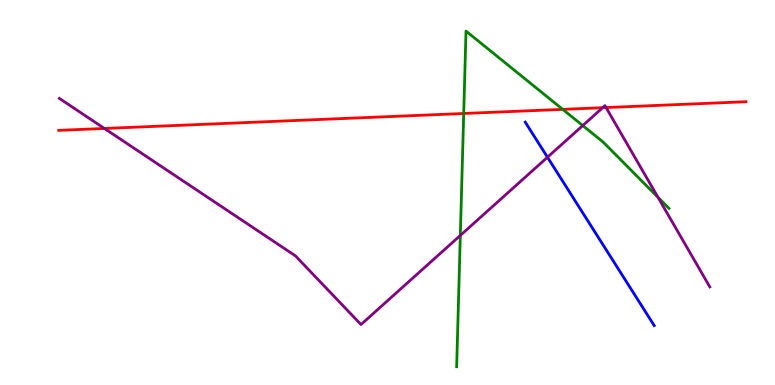[{'lines': ['blue', 'red'], 'intersections': []}, {'lines': ['green', 'red'], 'intersections': [{'x': 5.98, 'y': 7.05}, {'x': 7.26, 'y': 7.16}]}, {'lines': ['purple', 'red'], 'intersections': [{'x': 1.35, 'y': 6.66}, {'x': 7.78, 'y': 7.2}, {'x': 7.82, 'y': 7.21}]}, {'lines': ['blue', 'green'], 'intersections': []}, {'lines': ['blue', 'purple'], 'intersections': [{'x': 7.06, 'y': 5.92}]}, {'lines': ['green', 'purple'], 'intersections': [{'x': 5.94, 'y': 3.88}, {'x': 7.52, 'y': 6.74}, {'x': 8.49, 'y': 4.88}]}]